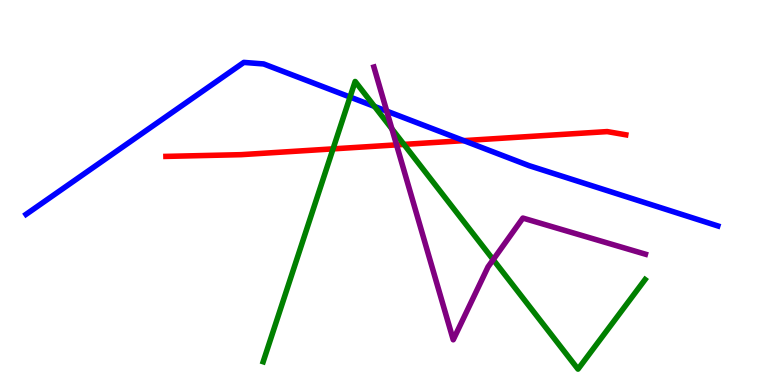[{'lines': ['blue', 'red'], 'intersections': [{'x': 5.98, 'y': 6.35}]}, {'lines': ['green', 'red'], 'intersections': [{'x': 4.3, 'y': 6.13}, {'x': 5.21, 'y': 6.25}]}, {'lines': ['purple', 'red'], 'intersections': [{'x': 5.12, 'y': 6.24}]}, {'lines': ['blue', 'green'], 'intersections': [{'x': 4.52, 'y': 7.48}, {'x': 4.83, 'y': 7.24}]}, {'lines': ['blue', 'purple'], 'intersections': [{'x': 4.99, 'y': 7.11}]}, {'lines': ['green', 'purple'], 'intersections': [{'x': 5.06, 'y': 6.65}, {'x': 6.36, 'y': 3.26}]}]